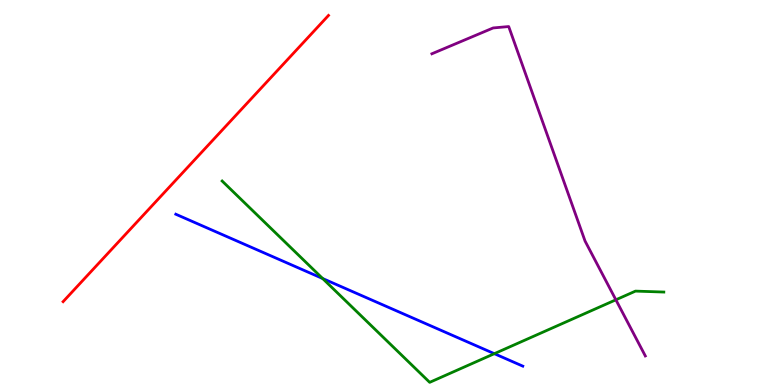[{'lines': ['blue', 'red'], 'intersections': []}, {'lines': ['green', 'red'], 'intersections': []}, {'lines': ['purple', 'red'], 'intersections': []}, {'lines': ['blue', 'green'], 'intersections': [{'x': 4.16, 'y': 2.77}, {'x': 6.38, 'y': 0.814}]}, {'lines': ['blue', 'purple'], 'intersections': []}, {'lines': ['green', 'purple'], 'intersections': [{'x': 7.95, 'y': 2.21}]}]